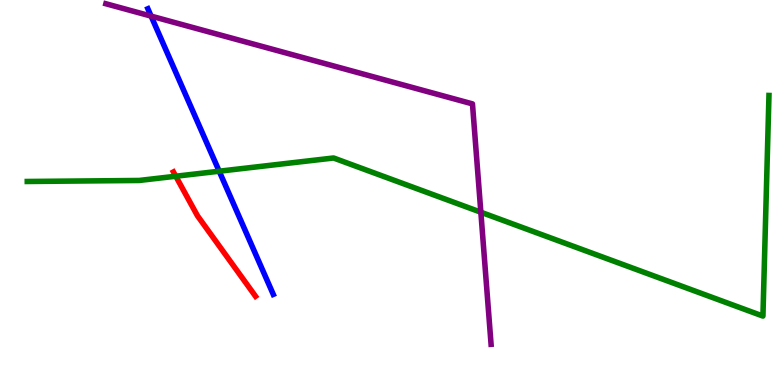[{'lines': ['blue', 'red'], 'intersections': []}, {'lines': ['green', 'red'], 'intersections': [{'x': 2.27, 'y': 5.42}]}, {'lines': ['purple', 'red'], 'intersections': []}, {'lines': ['blue', 'green'], 'intersections': [{'x': 2.83, 'y': 5.55}]}, {'lines': ['blue', 'purple'], 'intersections': [{'x': 1.95, 'y': 9.58}]}, {'lines': ['green', 'purple'], 'intersections': [{'x': 6.2, 'y': 4.49}]}]